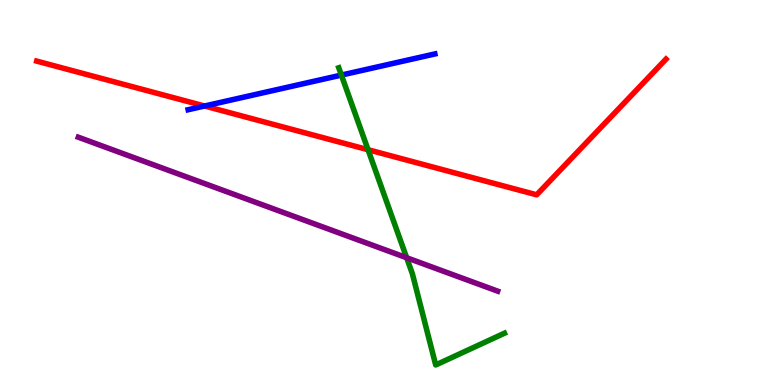[{'lines': ['blue', 'red'], 'intersections': [{'x': 2.64, 'y': 7.25}]}, {'lines': ['green', 'red'], 'intersections': [{'x': 4.75, 'y': 6.11}]}, {'lines': ['purple', 'red'], 'intersections': []}, {'lines': ['blue', 'green'], 'intersections': [{'x': 4.4, 'y': 8.05}]}, {'lines': ['blue', 'purple'], 'intersections': []}, {'lines': ['green', 'purple'], 'intersections': [{'x': 5.25, 'y': 3.31}]}]